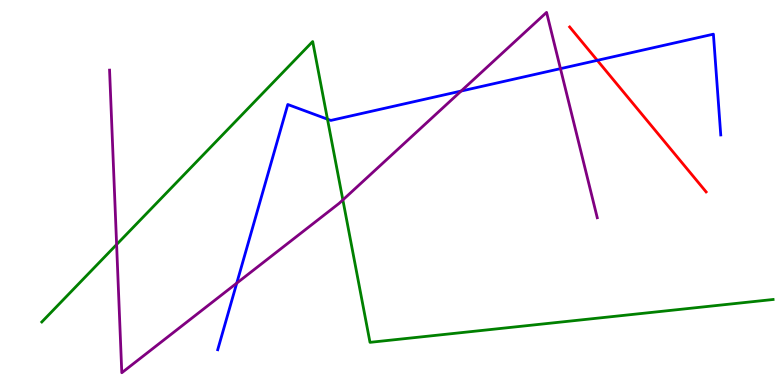[{'lines': ['blue', 'red'], 'intersections': [{'x': 7.71, 'y': 8.43}]}, {'lines': ['green', 'red'], 'intersections': []}, {'lines': ['purple', 'red'], 'intersections': []}, {'lines': ['blue', 'green'], 'intersections': [{'x': 4.23, 'y': 6.9}]}, {'lines': ['blue', 'purple'], 'intersections': [{'x': 3.05, 'y': 2.65}, {'x': 5.95, 'y': 7.64}, {'x': 7.23, 'y': 8.22}]}, {'lines': ['green', 'purple'], 'intersections': [{'x': 1.5, 'y': 3.65}, {'x': 4.42, 'y': 4.81}]}]